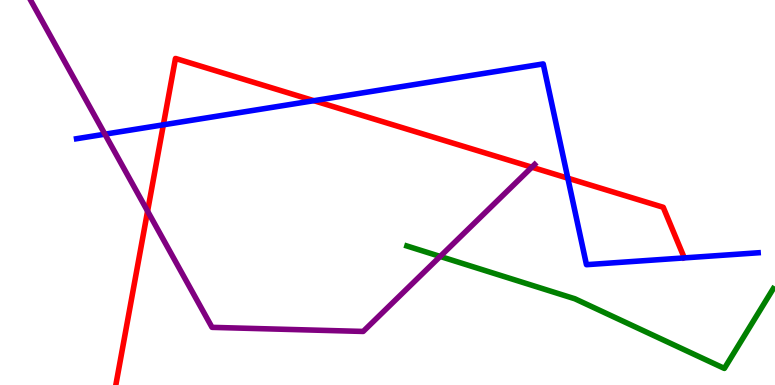[{'lines': ['blue', 'red'], 'intersections': [{'x': 2.11, 'y': 6.76}, {'x': 4.05, 'y': 7.38}, {'x': 7.33, 'y': 5.37}]}, {'lines': ['green', 'red'], 'intersections': []}, {'lines': ['purple', 'red'], 'intersections': [{'x': 1.9, 'y': 4.52}, {'x': 6.86, 'y': 5.66}]}, {'lines': ['blue', 'green'], 'intersections': []}, {'lines': ['blue', 'purple'], 'intersections': [{'x': 1.35, 'y': 6.51}]}, {'lines': ['green', 'purple'], 'intersections': [{'x': 5.68, 'y': 3.34}]}]